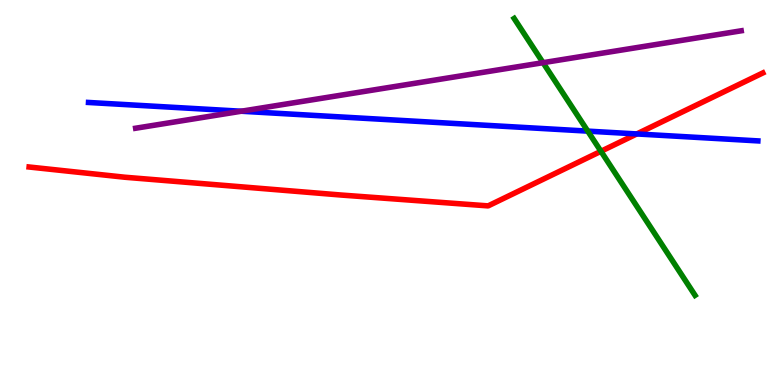[{'lines': ['blue', 'red'], 'intersections': [{'x': 8.22, 'y': 6.52}]}, {'lines': ['green', 'red'], 'intersections': [{'x': 7.75, 'y': 6.07}]}, {'lines': ['purple', 'red'], 'intersections': []}, {'lines': ['blue', 'green'], 'intersections': [{'x': 7.58, 'y': 6.59}]}, {'lines': ['blue', 'purple'], 'intersections': [{'x': 3.11, 'y': 7.11}]}, {'lines': ['green', 'purple'], 'intersections': [{'x': 7.01, 'y': 8.37}]}]